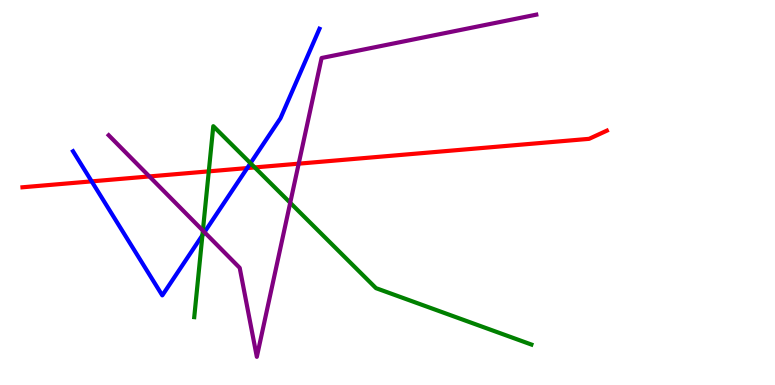[{'lines': ['blue', 'red'], 'intersections': [{'x': 1.18, 'y': 5.29}, {'x': 3.19, 'y': 5.63}]}, {'lines': ['green', 'red'], 'intersections': [{'x': 2.69, 'y': 5.55}, {'x': 3.29, 'y': 5.65}]}, {'lines': ['purple', 'red'], 'intersections': [{'x': 1.93, 'y': 5.42}, {'x': 3.85, 'y': 5.75}]}, {'lines': ['blue', 'green'], 'intersections': [{'x': 2.61, 'y': 3.89}, {'x': 3.23, 'y': 5.76}]}, {'lines': ['blue', 'purple'], 'intersections': [{'x': 2.64, 'y': 3.97}]}, {'lines': ['green', 'purple'], 'intersections': [{'x': 2.62, 'y': 4.01}, {'x': 3.74, 'y': 4.73}]}]